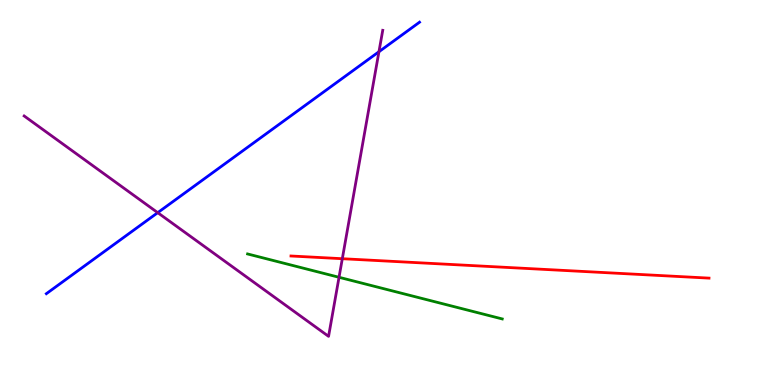[{'lines': ['blue', 'red'], 'intersections': []}, {'lines': ['green', 'red'], 'intersections': []}, {'lines': ['purple', 'red'], 'intersections': [{'x': 4.42, 'y': 3.28}]}, {'lines': ['blue', 'green'], 'intersections': []}, {'lines': ['blue', 'purple'], 'intersections': [{'x': 2.04, 'y': 4.48}, {'x': 4.89, 'y': 8.66}]}, {'lines': ['green', 'purple'], 'intersections': [{'x': 4.37, 'y': 2.8}]}]